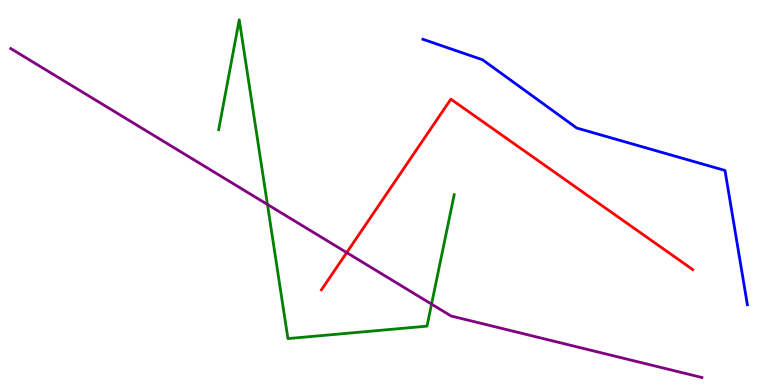[{'lines': ['blue', 'red'], 'intersections': []}, {'lines': ['green', 'red'], 'intersections': []}, {'lines': ['purple', 'red'], 'intersections': [{'x': 4.47, 'y': 3.44}]}, {'lines': ['blue', 'green'], 'intersections': []}, {'lines': ['blue', 'purple'], 'intersections': []}, {'lines': ['green', 'purple'], 'intersections': [{'x': 3.45, 'y': 4.69}, {'x': 5.57, 'y': 2.1}]}]